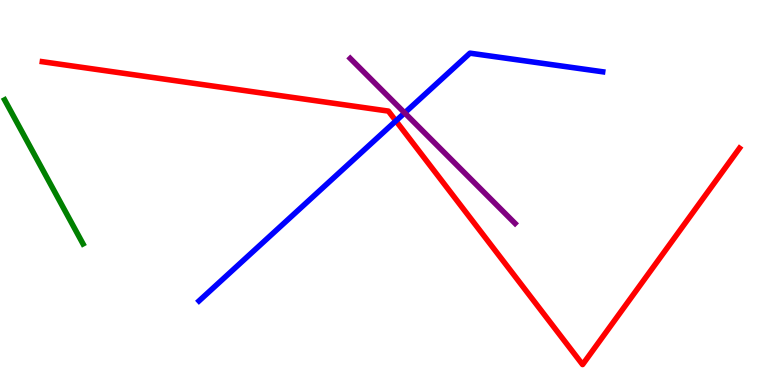[{'lines': ['blue', 'red'], 'intersections': [{'x': 5.11, 'y': 6.86}]}, {'lines': ['green', 'red'], 'intersections': []}, {'lines': ['purple', 'red'], 'intersections': []}, {'lines': ['blue', 'green'], 'intersections': []}, {'lines': ['blue', 'purple'], 'intersections': [{'x': 5.22, 'y': 7.07}]}, {'lines': ['green', 'purple'], 'intersections': []}]